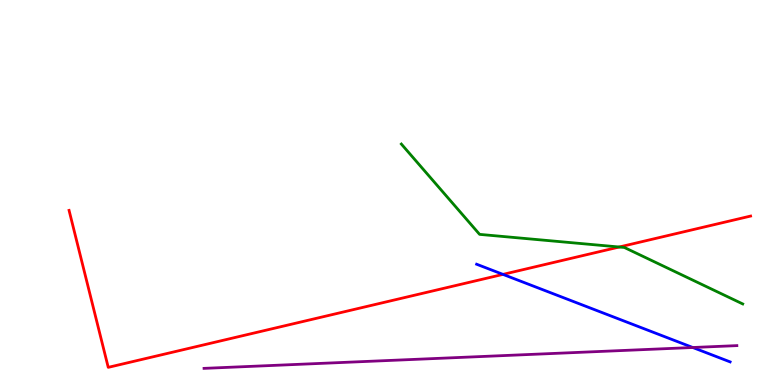[{'lines': ['blue', 'red'], 'intersections': [{'x': 6.49, 'y': 2.87}]}, {'lines': ['green', 'red'], 'intersections': [{'x': 7.99, 'y': 3.58}]}, {'lines': ['purple', 'red'], 'intersections': []}, {'lines': ['blue', 'green'], 'intersections': []}, {'lines': ['blue', 'purple'], 'intersections': [{'x': 8.94, 'y': 0.974}]}, {'lines': ['green', 'purple'], 'intersections': []}]